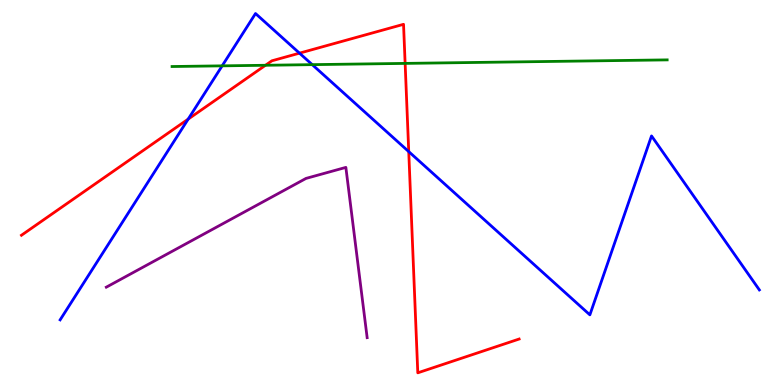[{'lines': ['blue', 'red'], 'intersections': [{'x': 2.43, 'y': 6.91}, {'x': 3.86, 'y': 8.62}, {'x': 5.27, 'y': 6.06}]}, {'lines': ['green', 'red'], 'intersections': [{'x': 3.43, 'y': 8.3}, {'x': 5.23, 'y': 8.35}]}, {'lines': ['purple', 'red'], 'intersections': []}, {'lines': ['blue', 'green'], 'intersections': [{'x': 2.87, 'y': 8.29}, {'x': 4.03, 'y': 8.32}]}, {'lines': ['blue', 'purple'], 'intersections': []}, {'lines': ['green', 'purple'], 'intersections': []}]